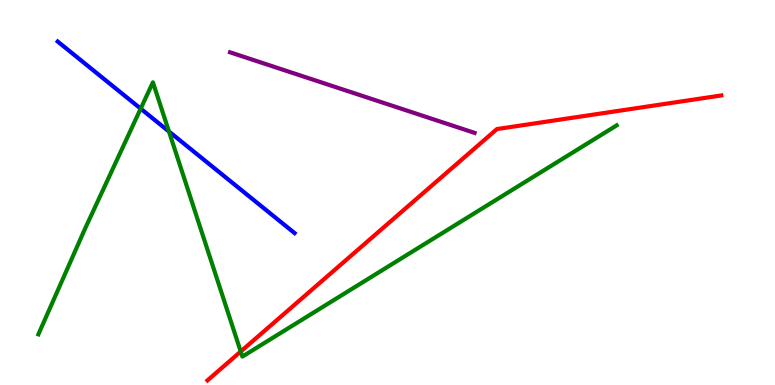[{'lines': ['blue', 'red'], 'intersections': []}, {'lines': ['green', 'red'], 'intersections': [{'x': 3.11, 'y': 0.87}]}, {'lines': ['purple', 'red'], 'intersections': []}, {'lines': ['blue', 'green'], 'intersections': [{'x': 1.82, 'y': 7.18}, {'x': 2.18, 'y': 6.58}]}, {'lines': ['blue', 'purple'], 'intersections': []}, {'lines': ['green', 'purple'], 'intersections': []}]